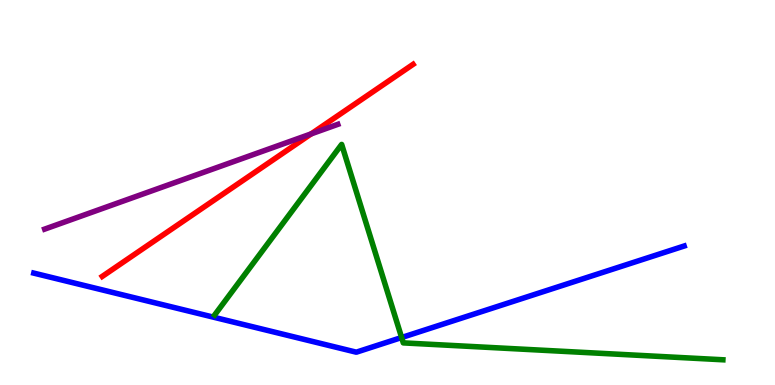[{'lines': ['blue', 'red'], 'intersections': []}, {'lines': ['green', 'red'], 'intersections': []}, {'lines': ['purple', 'red'], 'intersections': [{'x': 4.02, 'y': 6.52}]}, {'lines': ['blue', 'green'], 'intersections': [{'x': 5.18, 'y': 1.23}]}, {'lines': ['blue', 'purple'], 'intersections': []}, {'lines': ['green', 'purple'], 'intersections': []}]